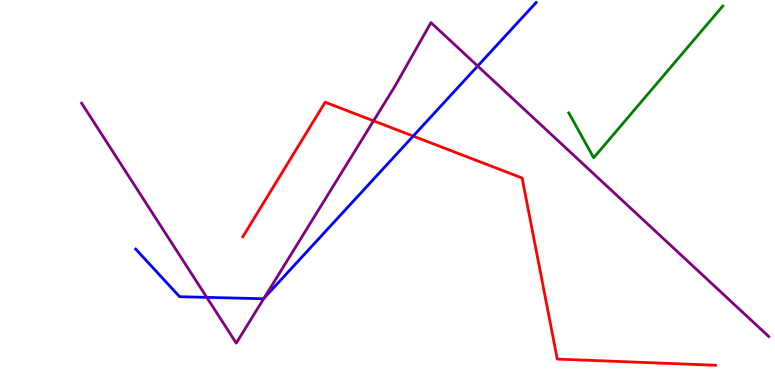[{'lines': ['blue', 'red'], 'intersections': [{'x': 5.33, 'y': 6.46}]}, {'lines': ['green', 'red'], 'intersections': []}, {'lines': ['purple', 'red'], 'intersections': [{'x': 4.82, 'y': 6.86}]}, {'lines': ['blue', 'green'], 'intersections': []}, {'lines': ['blue', 'purple'], 'intersections': [{'x': 2.67, 'y': 2.28}, {'x': 3.41, 'y': 2.25}, {'x': 6.16, 'y': 8.28}]}, {'lines': ['green', 'purple'], 'intersections': []}]